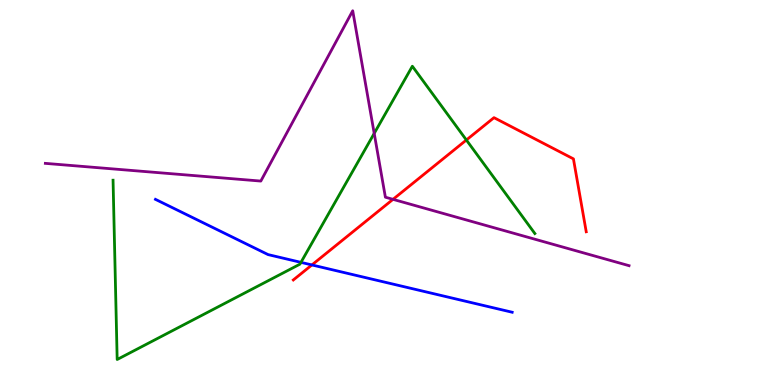[{'lines': ['blue', 'red'], 'intersections': [{'x': 4.02, 'y': 3.12}]}, {'lines': ['green', 'red'], 'intersections': [{'x': 6.02, 'y': 6.36}]}, {'lines': ['purple', 'red'], 'intersections': [{'x': 5.07, 'y': 4.82}]}, {'lines': ['blue', 'green'], 'intersections': [{'x': 3.88, 'y': 3.19}]}, {'lines': ['blue', 'purple'], 'intersections': []}, {'lines': ['green', 'purple'], 'intersections': [{'x': 4.83, 'y': 6.54}]}]